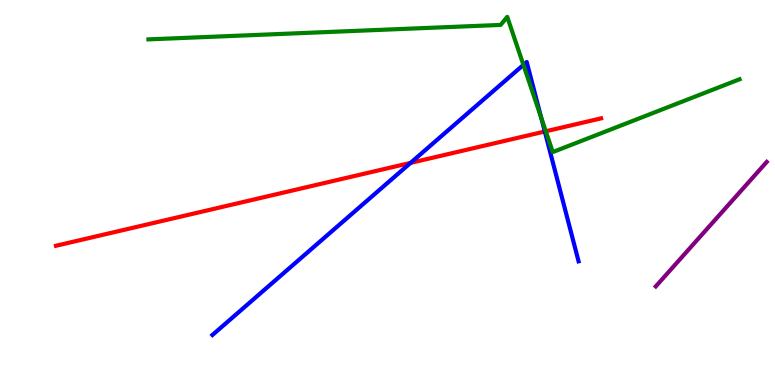[{'lines': ['blue', 'red'], 'intersections': [{'x': 5.3, 'y': 5.77}, {'x': 7.03, 'y': 6.58}]}, {'lines': ['green', 'red'], 'intersections': [{'x': 7.04, 'y': 6.59}]}, {'lines': ['purple', 'red'], 'intersections': []}, {'lines': ['blue', 'green'], 'intersections': [{'x': 6.75, 'y': 8.31}, {'x': 6.98, 'y': 6.94}]}, {'lines': ['blue', 'purple'], 'intersections': []}, {'lines': ['green', 'purple'], 'intersections': []}]